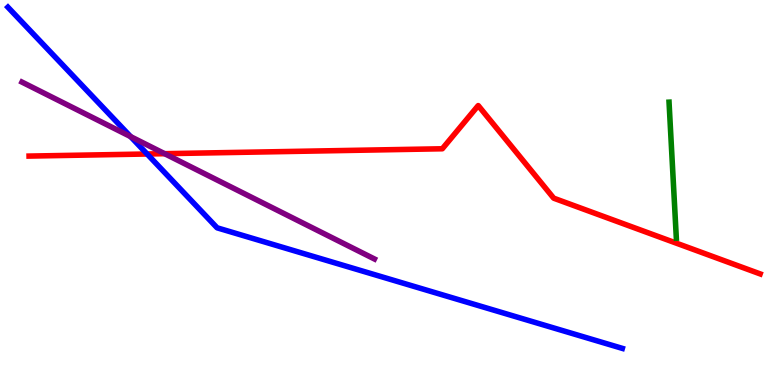[{'lines': ['blue', 'red'], 'intersections': [{'x': 1.9, 'y': 6.0}]}, {'lines': ['green', 'red'], 'intersections': []}, {'lines': ['purple', 'red'], 'intersections': [{'x': 2.12, 'y': 6.01}]}, {'lines': ['blue', 'green'], 'intersections': []}, {'lines': ['blue', 'purple'], 'intersections': [{'x': 1.69, 'y': 6.45}]}, {'lines': ['green', 'purple'], 'intersections': []}]